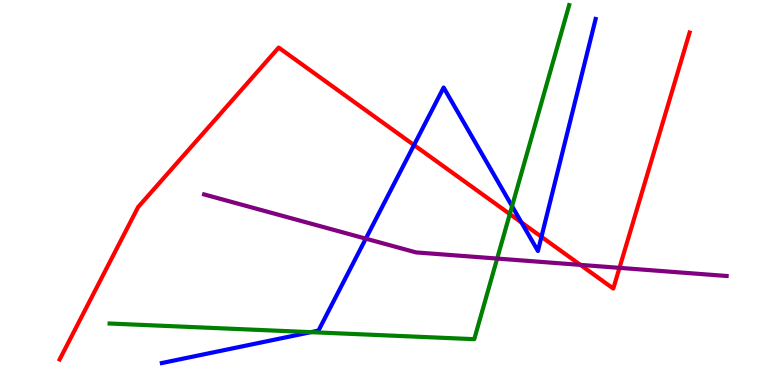[{'lines': ['blue', 'red'], 'intersections': [{'x': 5.34, 'y': 6.23}, {'x': 6.73, 'y': 4.22}, {'x': 6.99, 'y': 3.85}]}, {'lines': ['green', 'red'], 'intersections': [{'x': 6.58, 'y': 4.44}]}, {'lines': ['purple', 'red'], 'intersections': [{'x': 7.49, 'y': 3.12}, {'x': 7.99, 'y': 3.04}]}, {'lines': ['blue', 'green'], 'intersections': [{'x': 4.01, 'y': 1.37}, {'x': 6.61, 'y': 4.65}]}, {'lines': ['blue', 'purple'], 'intersections': [{'x': 4.72, 'y': 3.8}]}, {'lines': ['green', 'purple'], 'intersections': [{'x': 6.41, 'y': 3.28}]}]